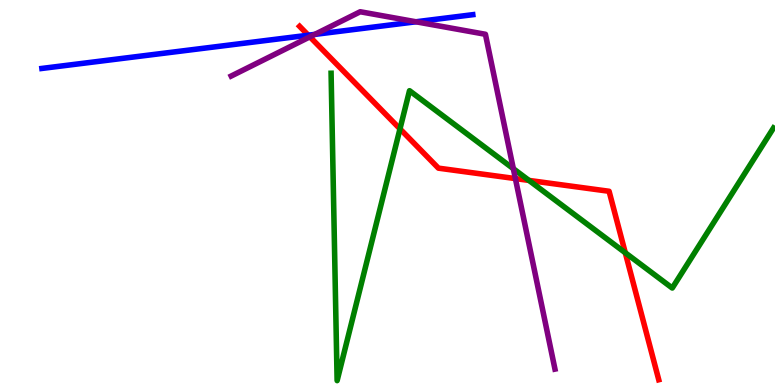[{'lines': ['blue', 'red'], 'intersections': [{'x': 3.98, 'y': 9.09}]}, {'lines': ['green', 'red'], 'intersections': [{'x': 5.16, 'y': 6.65}, {'x': 6.83, 'y': 5.31}, {'x': 8.07, 'y': 3.43}]}, {'lines': ['purple', 'red'], 'intersections': [{'x': 4.0, 'y': 9.04}, {'x': 6.65, 'y': 5.36}]}, {'lines': ['blue', 'green'], 'intersections': []}, {'lines': ['blue', 'purple'], 'intersections': [{'x': 4.06, 'y': 9.11}, {'x': 5.37, 'y': 9.43}]}, {'lines': ['green', 'purple'], 'intersections': [{'x': 6.62, 'y': 5.62}]}]